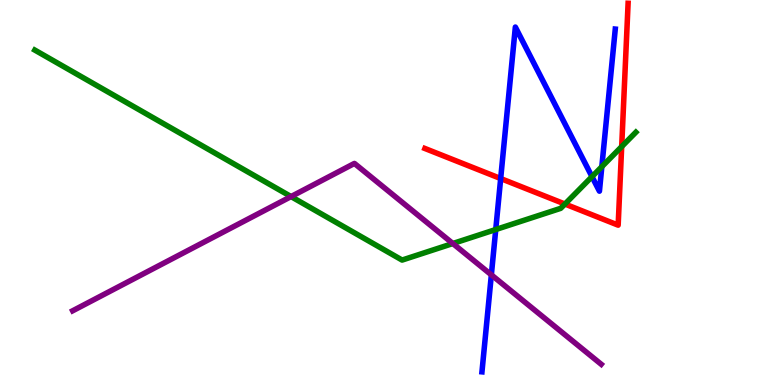[{'lines': ['blue', 'red'], 'intersections': [{'x': 6.46, 'y': 5.36}]}, {'lines': ['green', 'red'], 'intersections': [{'x': 7.29, 'y': 4.7}, {'x': 8.02, 'y': 6.19}]}, {'lines': ['purple', 'red'], 'intersections': []}, {'lines': ['blue', 'green'], 'intersections': [{'x': 6.4, 'y': 4.04}, {'x': 7.64, 'y': 5.41}, {'x': 7.77, 'y': 5.67}]}, {'lines': ['blue', 'purple'], 'intersections': [{'x': 6.34, 'y': 2.86}]}, {'lines': ['green', 'purple'], 'intersections': [{'x': 3.76, 'y': 4.89}, {'x': 5.84, 'y': 3.67}]}]